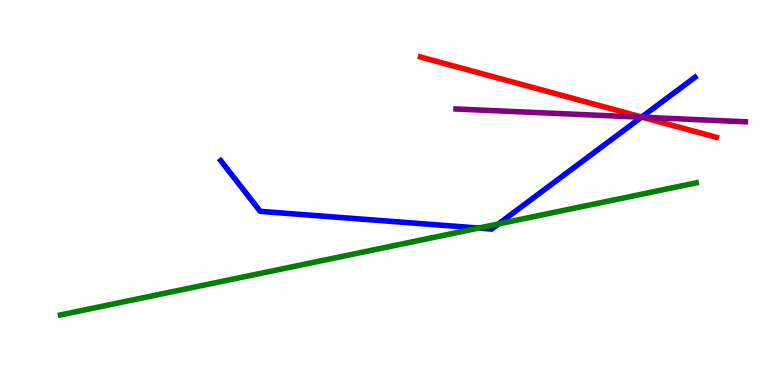[{'lines': ['blue', 'red'], 'intersections': [{'x': 8.28, 'y': 6.96}]}, {'lines': ['green', 'red'], 'intersections': []}, {'lines': ['purple', 'red'], 'intersections': [{'x': 8.29, 'y': 6.96}]}, {'lines': ['blue', 'green'], 'intersections': [{'x': 6.18, 'y': 4.08}, {'x': 6.43, 'y': 4.18}]}, {'lines': ['blue', 'purple'], 'intersections': [{'x': 8.28, 'y': 6.96}]}, {'lines': ['green', 'purple'], 'intersections': []}]